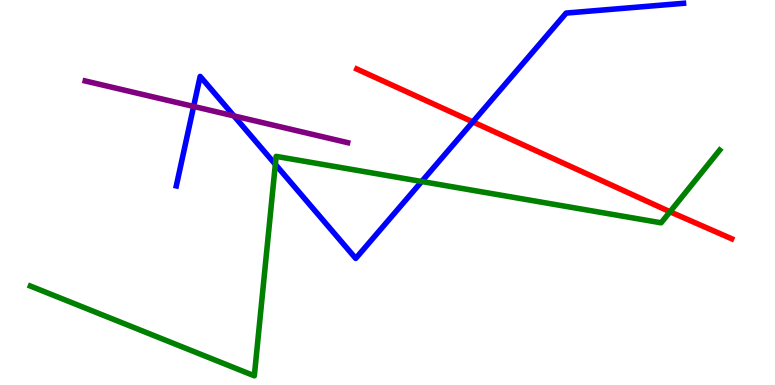[{'lines': ['blue', 'red'], 'intersections': [{'x': 6.1, 'y': 6.83}]}, {'lines': ['green', 'red'], 'intersections': [{'x': 8.65, 'y': 4.5}]}, {'lines': ['purple', 'red'], 'intersections': []}, {'lines': ['blue', 'green'], 'intersections': [{'x': 3.55, 'y': 5.73}, {'x': 5.44, 'y': 5.29}]}, {'lines': ['blue', 'purple'], 'intersections': [{'x': 2.5, 'y': 7.24}, {'x': 3.02, 'y': 6.99}]}, {'lines': ['green', 'purple'], 'intersections': []}]